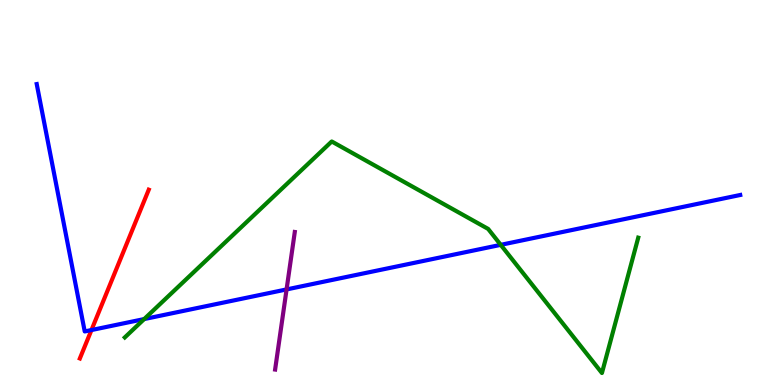[{'lines': ['blue', 'red'], 'intersections': [{'x': 1.18, 'y': 1.43}]}, {'lines': ['green', 'red'], 'intersections': []}, {'lines': ['purple', 'red'], 'intersections': []}, {'lines': ['blue', 'green'], 'intersections': [{'x': 1.86, 'y': 1.71}, {'x': 6.46, 'y': 3.64}]}, {'lines': ['blue', 'purple'], 'intersections': [{'x': 3.7, 'y': 2.48}]}, {'lines': ['green', 'purple'], 'intersections': []}]